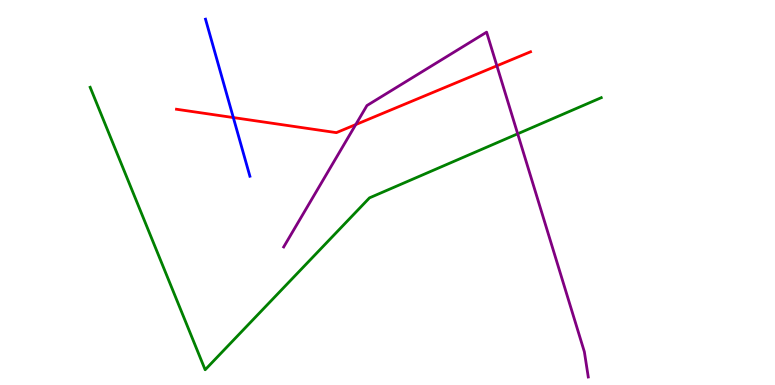[{'lines': ['blue', 'red'], 'intersections': [{'x': 3.01, 'y': 6.95}]}, {'lines': ['green', 'red'], 'intersections': []}, {'lines': ['purple', 'red'], 'intersections': [{'x': 4.59, 'y': 6.76}, {'x': 6.41, 'y': 8.29}]}, {'lines': ['blue', 'green'], 'intersections': []}, {'lines': ['blue', 'purple'], 'intersections': []}, {'lines': ['green', 'purple'], 'intersections': [{'x': 6.68, 'y': 6.52}]}]